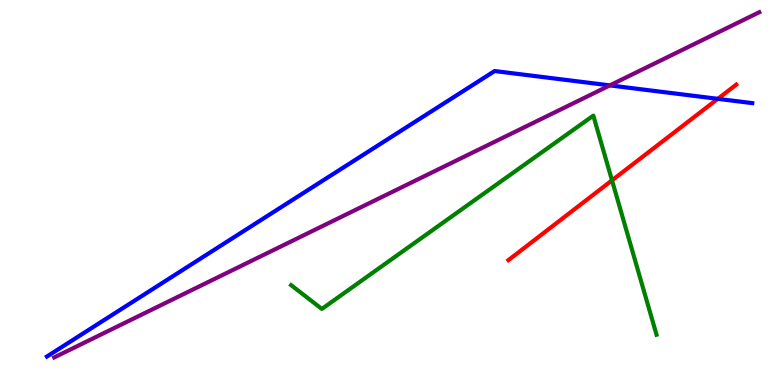[{'lines': ['blue', 'red'], 'intersections': [{'x': 9.26, 'y': 7.43}]}, {'lines': ['green', 'red'], 'intersections': [{'x': 7.9, 'y': 5.32}]}, {'lines': ['purple', 'red'], 'intersections': []}, {'lines': ['blue', 'green'], 'intersections': []}, {'lines': ['blue', 'purple'], 'intersections': [{'x': 7.87, 'y': 7.78}]}, {'lines': ['green', 'purple'], 'intersections': []}]